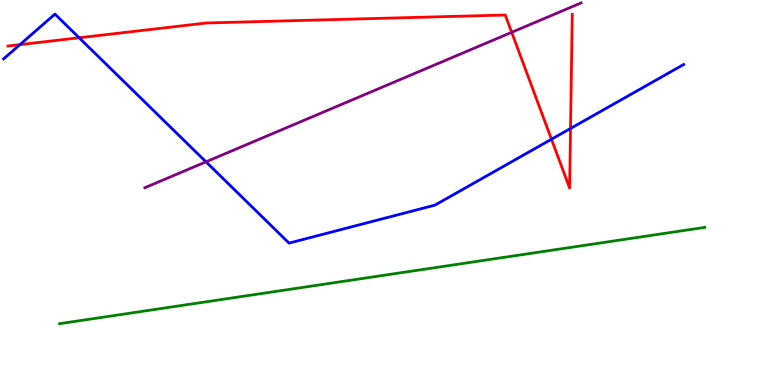[{'lines': ['blue', 'red'], 'intersections': [{'x': 0.257, 'y': 8.84}, {'x': 1.02, 'y': 9.02}, {'x': 7.12, 'y': 6.38}, {'x': 7.36, 'y': 6.66}]}, {'lines': ['green', 'red'], 'intersections': []}, {'lines': ['purple', 'red'], 'intersections': [{'x': 6.6, 'y': 9.16}]}, {'lines': ['blue', 'green'], 'intersections': []}, {'lines': ['blue', 'purple'], 'intersections': [{'x': 2.66, 'y': 5.8}]}, {'lines': ['green', 'purple'], 'intersections': []}]